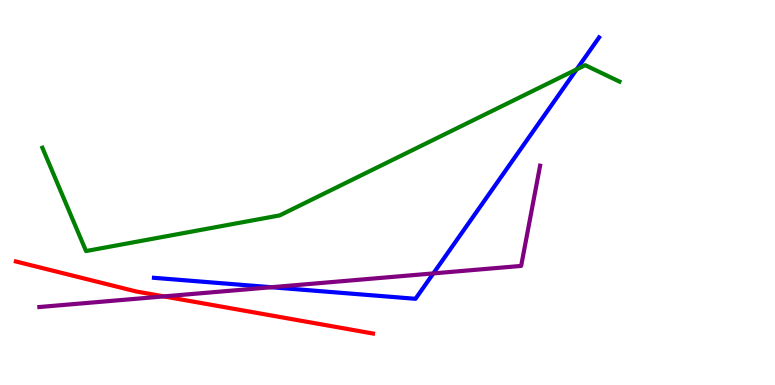[{'lines': ['blue', 'red'], 'intersections': []}, {'lines': ['green', 'red'], 'intersections': []}, {'lines': ['purple', 'red'], 'intersections': [{'x': 2.11, 'y': 2.3}]}, {'lines': ['blue', 'green'], 'intersections': [{'x': 7.44, 'y': 8.2}]}, {'lines': ['blue', 'purple'], 'intersections': [{'x': 3.5, 'y': 2.54}, {'x': 5.59, 'y': 2.9}]}, {'lines': ['green', 'purple'], 'intersections': []}]